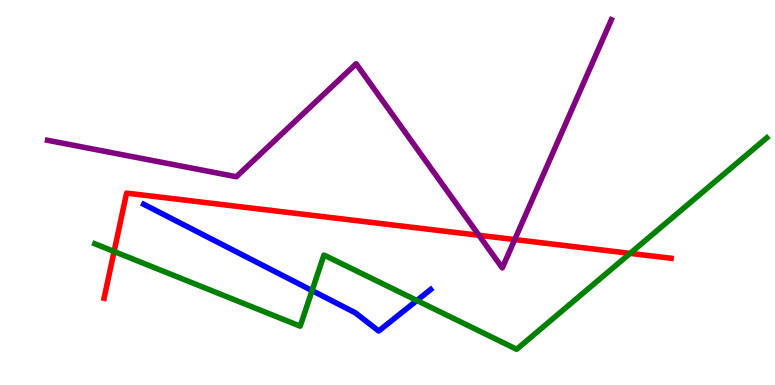[{'lines': ['blue', 'red'], 'intersections': []}, {'lines': ['green', 'red'], 'intersections': [{'x': 1.47, 'y': 3.47}, {'x': 8.13, 'y': 3.42}]}, {'lines': ['purple', 'red'], 'intersections': [{'x': 6.18, 'y': 3.89}, {'x': 6.64, 'y': 3.78}]}, {'lines': ['blue', 'green'], 'intersections': [{'x': 4.03, 'y': 2.45}, {'x': 5.38, 'y': 2.2}]}, {'lines': ['blue', 'purple'], 'intersections': []}, {'lines': ['green', 'purple'], 'intersections': []}]